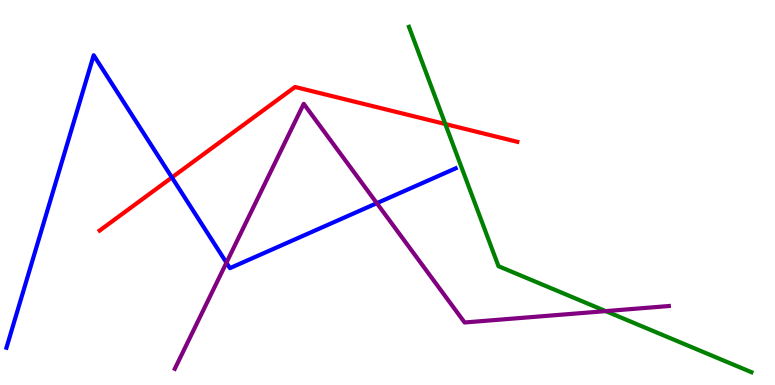[{'lines': ['blue', 'red'], 'intersections': [{'x': 2.22, 'y': 5.39}]}, {'lines': ['green', 'red'], 'intersections': [{'x': 5.75, 'y': 6.78}]}, {'lines': ['purple', 'red'], 'intersections': []}, {'lines': ['blue', 'green'], 'intersections': []}, {'lines': ['blue', 'purple'], 'intersections': [{'x': 2.92, 'y': 3.18}, {'x': 4.86, 'y': 4.72}]}, {'lines': ['green', 'purple'], 'intersections': [{'x': 7.82, 'y': 1.92}]}]